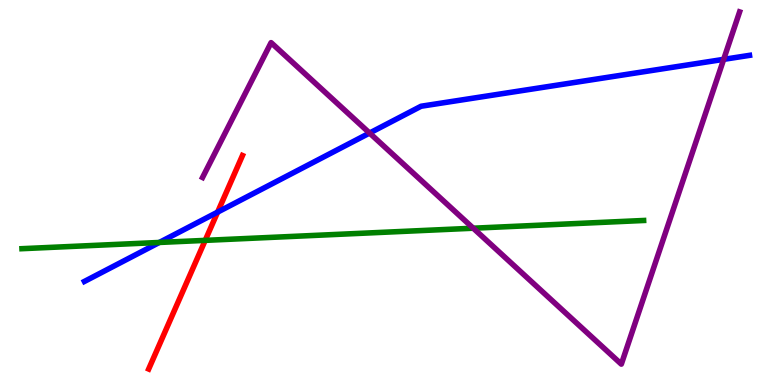[{'lines': ['blue', 'red'], 'intersections': [{'x': 2.81, 'y': 4.49}]}, {'lines': ['green', 'red'], 'intersections': [{'x': 2.65, 'y': 3.76}]}, {'lines': ['purple', 'red'], 'intersections': []}, {'lines': ['blue', 'green'], 'intersections': [{'x': 2.06, 'y': 3.7}]}, {'lines': ['blue', 'purple'], 'intersections': [{'x': 4.77, 'y': 6.54}, {'x': 9.34, 'y': 8.46}]}, {'lines': ['green', 'purple'], 'intersections': [{'x': 6.11, 'y': 4.07}]}]